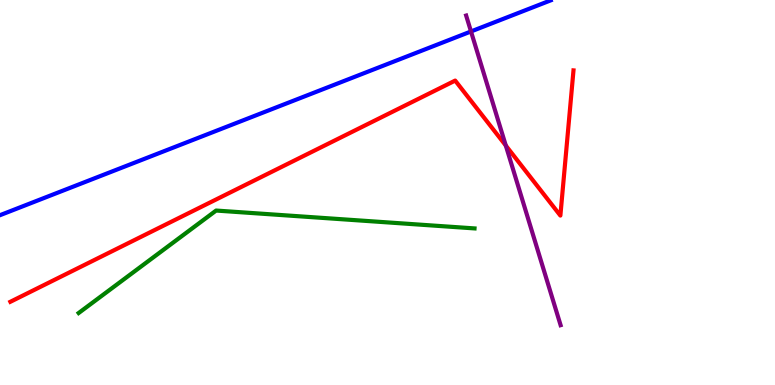[{'lines': ['blue', 'red'], 'intersections': []}, {'lines': ['green', 'red'], 'intersections': []}, {'lines': ['purple', 'red'], 'intersections': [{'x': 6.53, 'y': 6.22}]}, {'lines': ['blue', 'green'], 'intersections': []}, {'lines': ['blue', 'purple'], 'intersections': [{'x': 6.08, 'y': 9.18}]}, {'lines': ['green', 'purple'], 'intersections': []}]